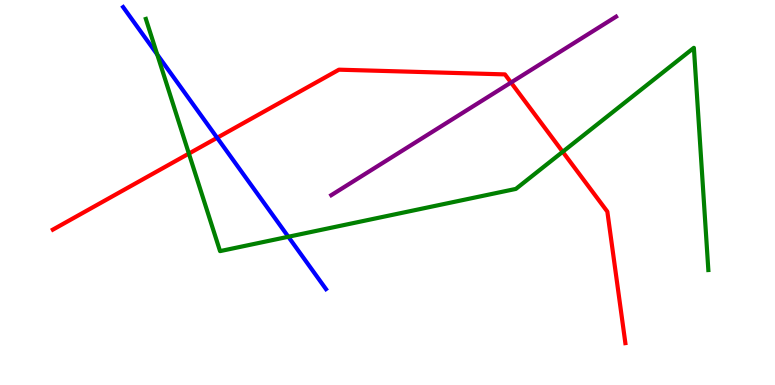[{'lines': ['blue', 'red'], 'intersections': [{'x': 2.8, 'y': 6.42}]}, {'lines': ['green', 'red'], 'intersections': [{'x': 2.44, 'y': 6.01}, {'x': 7.26, 'y': 6.06}]}, {'lines': ['purple', 'red'], 'intersections': [{'x': 6.59, 'y': 7.86}]}, {'lines': ['blue', 'green'], 'intersections': [{'x': 2.03, 'y': 8.59}, {'x': 3.72, 'y': 3.85}]}, {'lines': ['blue', 'purple'], 'intersections': []}, {'lines': ['green', 'purple'], 'intersections': []}]